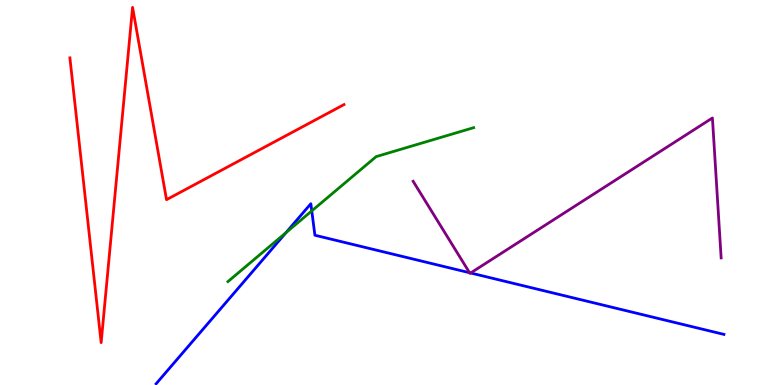[{'lines': ['blue', 'red'], 'intersections': []}, {'lines': ['green', 'red'], 'intersections': []}, {'lines': ['purple', 'red'], 'intersections': []}, {'lines': ['blue', 'green'], 'intersections': [{'x': 3.69, 'y': 3.96}, {'x': 4.02, 'y': 4.52}]}, {'lines': ['blue', 'purple'], 'intersections': [{'x': 6.06, 'y': 2.92}, {'x': 6.07, 'y': 2.91}]}, {'lines': ['green', 'purple'], 'intersections': []}]